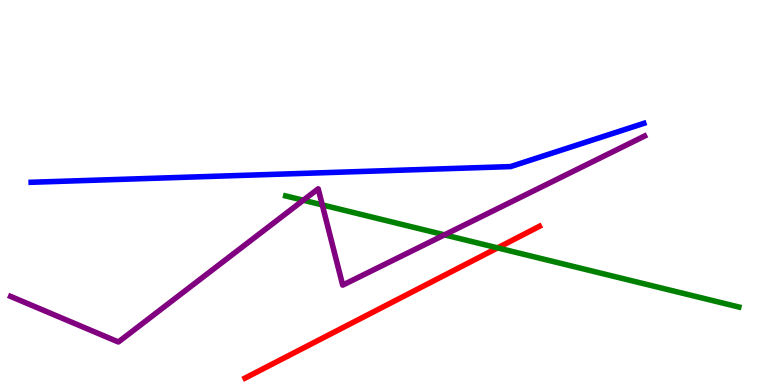[{'lines': ['blue', 'red'], 'intersections': []}, {'lines': ['green', 'red'], 'intersections': [{'x': 6.42, 'y': 3.56}]}, {'lines': ['purple', 'red'], 'intersections': []}, {'lines': ['blue', 'green'], 'intersections': []}, {'lines': ['blue', 'purple'], 'intersections': []}, {'lines': ['green', 'purple'], 'intersections': [{'x': 3.91, 'y': 4.8}, {'x': 4.16, 'y': 4.68}, {'x': 5.74, 'y': 3.9}]}]